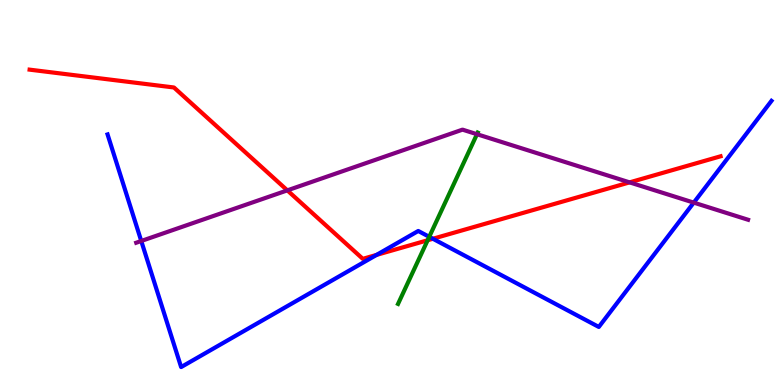[{'lines': ['blue', 'red'], 'intersections': [{'x': 4.86, 'y': 3.38}, {'x': 5.59, 'y': 3.8}]}, {'lines': ['green', 'red'], 'intersections': [{'x': 5.52, 'y': 3.76}]}, {'lines': ['purple', 'red'], 'intersections': [{'x': 3.71, 'y': 5.06}, {'x': 8.12, 'y': 5.26}]}, {'lines': ['blue', 'green'], 'intersections': [{'x': 5.54, 'y': 3.85}]}, {'lines': ['blue', 'purple'], 'intersections': [{'x': 1.82, 'y': 3.74}, {'x': 8.95, 'y': 4.74}]}, {'lines': ['green', 'purple'], 'intersections': [{'x': 6.15, 'y': 6.51}]}]